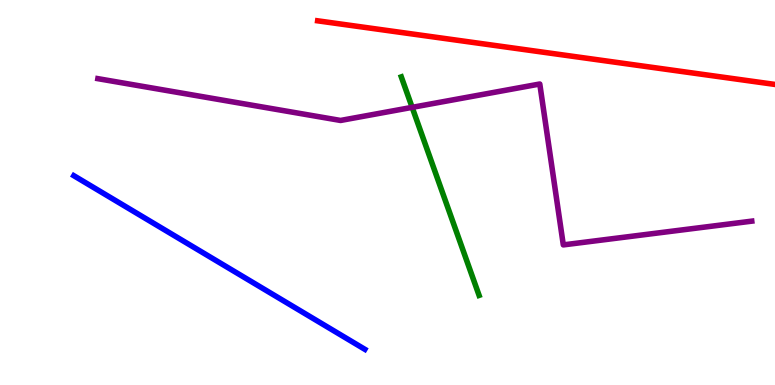[{'lines': ['blue', 'red'], 'intersections': []}, {'lines': ['green', 'red'], 'intersections': []}, {'lines': ['purple', 'red'], 'intersections': []}, {'lines': ['blue', 'green'], 'intersections': []}, {'lines': ['blue', 'purple'], 'intersections': []}, {'lines': ['green', 'purple'], 'intersections': [{'x': 5.32, 'y': 7.21}]}]